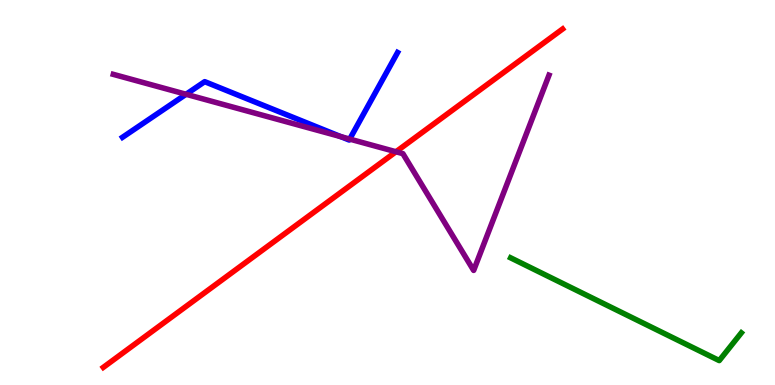[{'lines': ['blue', 'red'], 'intersections': []}, {'lines': ['green', 'red'], 'intersections': []}, {'lines': ['purple', 'red'], 'intersections': [{'x': 5.11, 'y': 6.06}]}, {'lines': ['blue', 'green'], 'intersections': []}, {'lines': ['blue', 'purple'], 'intersections': [{'x': 2.4, 'y': 7.55}, {'x': 4.4, 'y': 6.45}, {'x': 4.51, 'y': 6.39}]}, {'lines': ['green', 'purple'], 'intersections': []}]